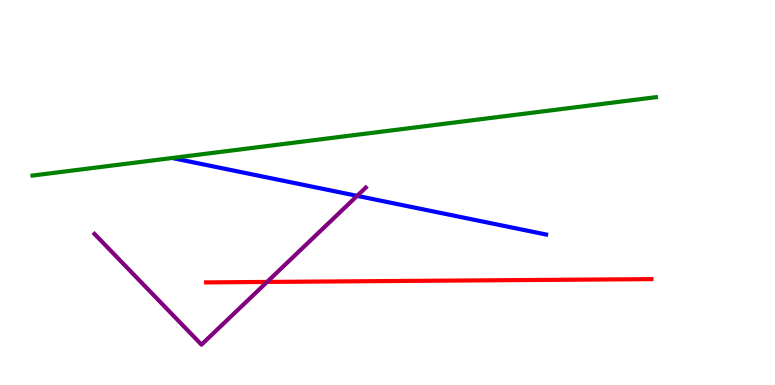[{'lines': ['blue', 'red'], 'intersections': []}, {'lines': ['green', 'red'], 'intersections': []}, {'lines': ['purple', 'red'], 'intersections': [{'x': 3.45, 'y': 2.68}]}, {'lines': ['blue', 'green'], 'intersections': []}, {'lines': ['blue', 'purple'], 'intersections': [{'x': 4.61, 'y': 4.91}]}, {'lines': ['green', 'purple'], 'intersections': []}]